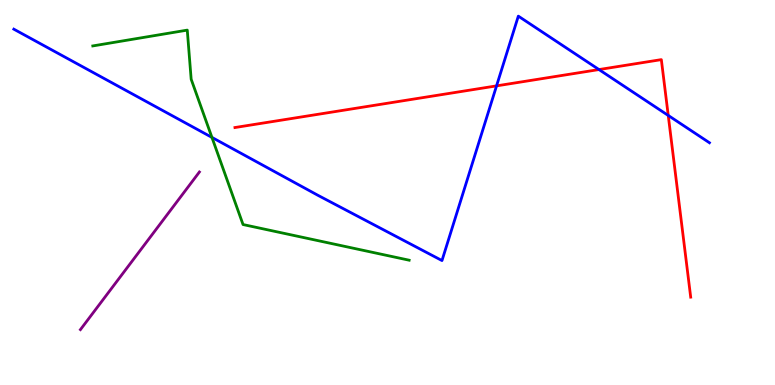[{'lines': ['blue', 'red'], 'intersections': [{'x': 6.41, 'y': 7.77}, {'x': 7.73, 'y': 8.19}, {'x': 8.62, 'y': 7.0}]}, {'lines': ['green', 'red'], 'intersections': []}, {'lines': ['purple', 'red'], 'intersections': []}, {'lines': ['blue', 'green'], 'intersections': [{'x': 2.73, 'y': 6.43}]}, {'lines': ['blue', 'purple'], 'intersections': []}, {'lines': ['green', 'purple'], 'intersections': []}]